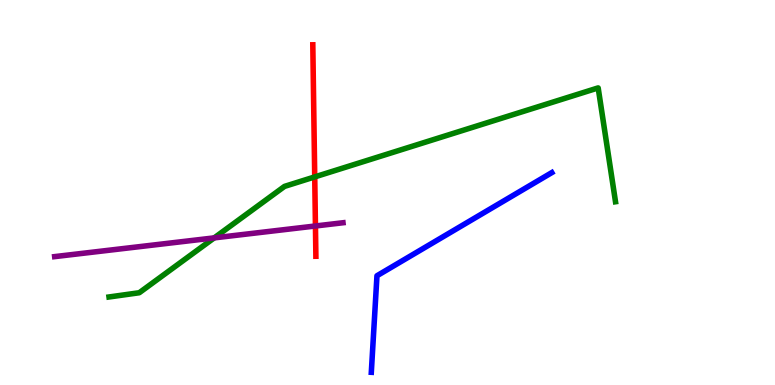[{'lines': ['blue', 'red'], 'intersections': []}, {'lines': ['green', 'red'], 'intersections': [{'x': 4.06, 'y': 5.41}]}, {'lines': ['purple', 'red'], 'intersections': [{'x': 4.07, 'y': 4.13}]}, {'lines': ['blue', 'green'], 'intersections': []}, {'lines': ['blue', 'purple'], 'intersections': []}, {'lines': ['green', 'purple'], 'intersections': [{'x': 2.76, 'y': 3.82}]}]